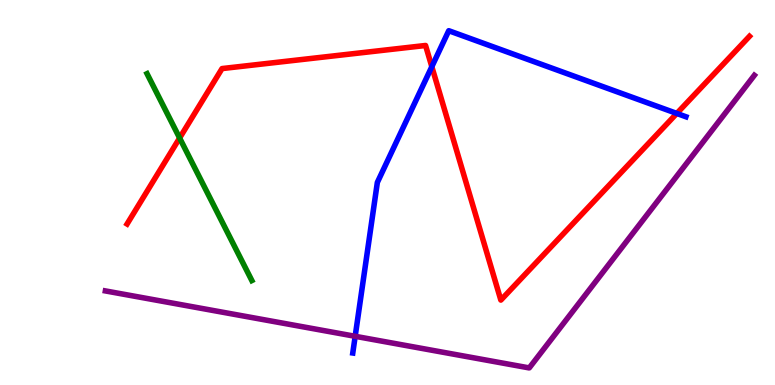[{'lines': ['blue', 'red'], 'intersections': [{'x': 5.57, 'y': 8.27}, {'x': 8.73, 'y': 7.05}]}, {'lines': ['green', 'red'], 'intersections': [{'x': 2.32, 'y': 6.42}]}, {'lines': ['purple', 'red'], 'intersections': []}, {'lines': ['blue', 'green'], 'intersections': []}, {'lines': ['blue', 'purple'], 'intersections': [{'x': 4.58, 'y': 1.27}]}, {'lines': ['green', 'purple'], 'intersections': []}]